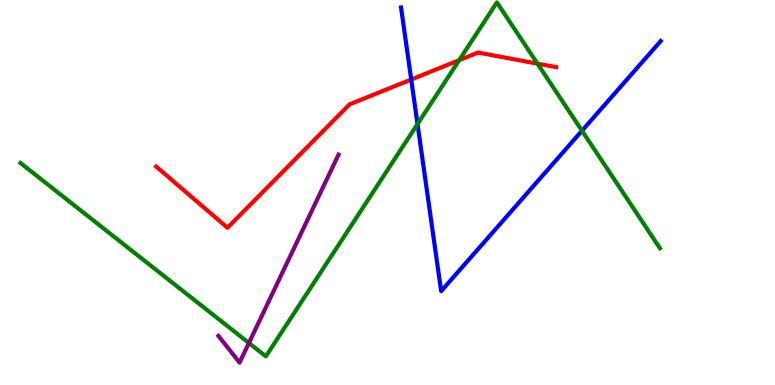[{'lines': ['blue', 'red'], 'intersections': [{'x': 5.31, 'y': 7.93}]}, {'lines': ['green', 'red'], 'intersections': [{'x': 5.93, 'y': 8.44}, {'x': 6.94, 'y': 8.35}]}, {'lines': ['purple', 'red'], 'intersections': []}, {'lines': ['blue', 'green'], 'intersections': [{'x': 5.39, 'y': 6.78}, {'x': 7.51, 'y': 6.6}]}, {'lines': ['blue', 'purple'], 'intersections': []}, {'lines': ['green', 'purple'], 'intersections': [{'x': 3.21, 'y': 1.09}]}]